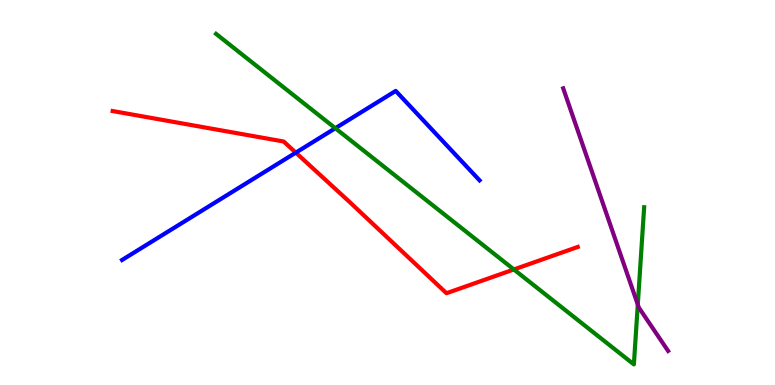[{'lines': ['blue', 'red'], 'intersections': [{'x': 3.82, 'y': 6.04}]}, {'lines': ['green', 'red'], 'intersections': [{'x': 6.63, 'y': 3.0}]}, {'lines': ['purple', 'red'], 'intersections': []}, {'lines': ['blue', 'green'], 'intersections': [{'x': 4.33, 'y': 6.67}]}, {'lines': ['blue', 'purple'], 'intersections': []}, {'lines': ['green', 'purple'], 'intersections': [{'x': 8.23, 'y': 2.09}]}]